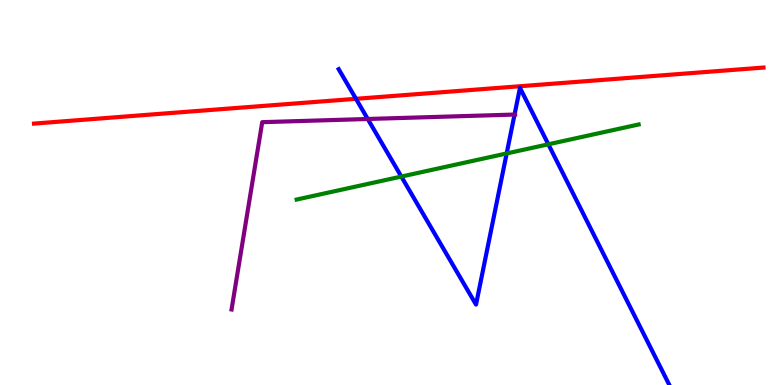[{'lines': ['blue', 'red'], 'intersections': [{'x': 4.59, 'y': 7.43}]}, {'lines': ['green', 'red'], 'intersections': []}, {'lines': ['purple', 'red'], 'intersections': []}, {'lines': ['blue', 'green'], 'intersections': [{'x': 5.18, 'y': 5.41}, {'x': 6.54, 'y': 6.01}, {'x': 7.08, 'y': 6.25}]}, {'lines': ['blue', 'purple'], 'intersections': [{'x': 4.75, 'y': 6.91}, {'x': 6.64, 'y': 7.02}]}, {'lines': ['green', 'purple'], 'intersections': []}]